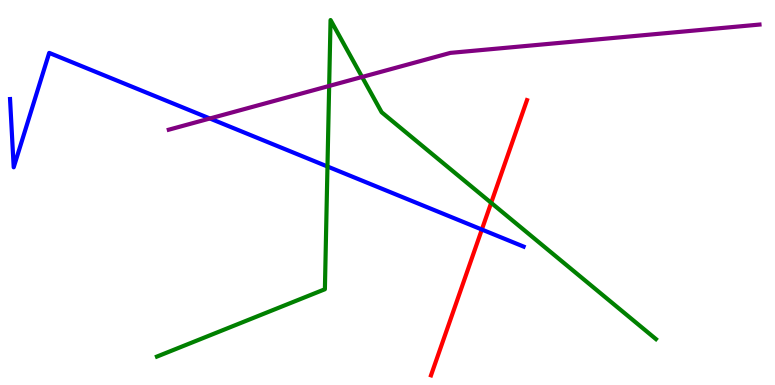[{'lines': ['blue', 'red'], 'intersections': [{'x': 6.22, 'y': 4.04}]}, {'lines': ['green', 'red'], 'intersections': [{'x': 6.34, 'y': 4.73}]}, {'lines': ['purple', 'red'], 'intersections': []}, {'lines': ['blue', 'green'], 'intersections': [{'x': 4.23, 'y': 5.68}]}, {'lines': ['blue', 'purple'], 'intersections': [{'x': 2.71, 'y': 6.92}]}, {'lines': ['green', 'purple'], 'intersections': [{'x': 4.25, 'y': 7.77}, {'x': 4.67, 'y': 8.0}]}]